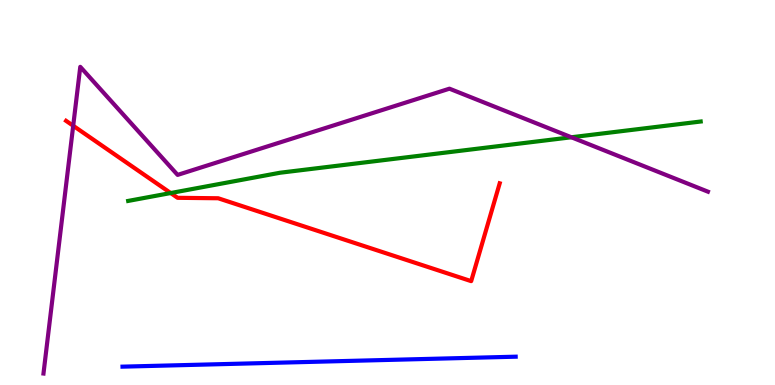[{'lines': ['blue', 'red'], 'intersections': []}, {'lines': ['green', 'red'], 'intersections': [{'x': 2.2, 'y': 4.99}]}, {'lines': ['purple', 'red'], 'intersections': [{'x': 0.945, 'y': 6.73}]}, {'lines': ['blue', 'green'], 'intersections': []}, {'lines': ['blue', 'purple'], 'intersections': []}, {'lines': ['green', 'purple'], 'intersections': [{'x': 7.37, 'y': 6.43}]}]